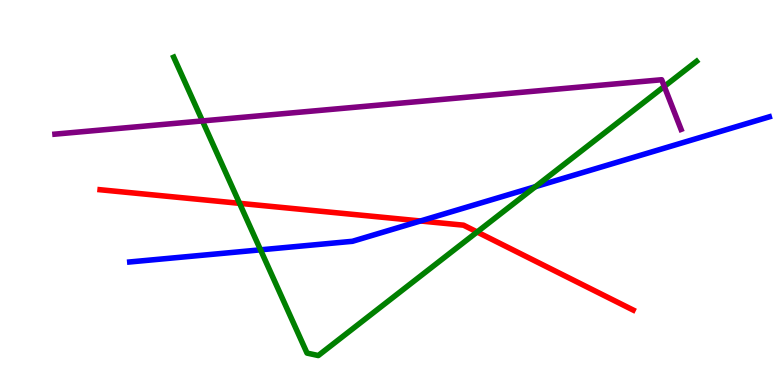[{'lines': ['blue', 'red'], 'intersections': [{'x': 5.43, 'y': 4.26}]}, {'lines': ['green', 'red'], 'intersections': [{'x': 3.09, 'y': 4.72}, {'x': 6.16, 'y': 3.97}]}, {'lines': ['purple', 'red'], 'intersections': []}, {'lines': ['blue', 'green'], 'intersections': [{'x': 3.36, 'y': 3.51}, {'x': 6.91, 'y': 5.15}]}, {'lines': ['blue', 'purple'], 'intersections': []}, {'lines': ['green', 'purple'], 'intersections': [{'x': 2.61, 'y': 6.86}, {'x': 8.57, 'y': 7.75}]}]